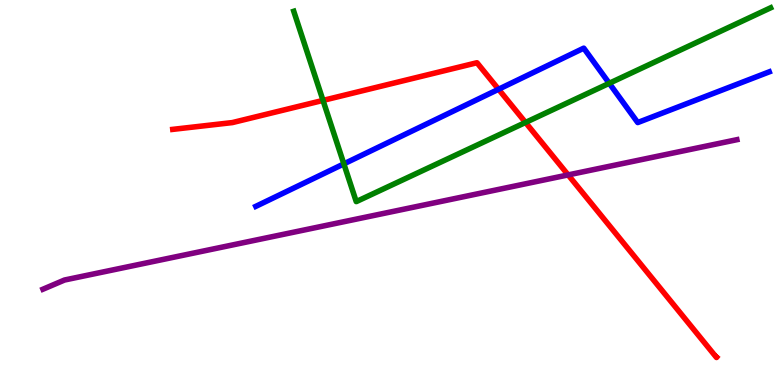[{'lines': ['blue', 'red'], 'intersections': [{'x': 6.43, 'y': 7.68}]}, {'lines': ['green', 'red'], 'intersections': [{'x': 4.17, 'y': 7.39}, {'x': 6.78, 'y': 6.82}]}, {'lines': ['purple', 'red'], 'intersections': [{'x': 7.33, 'y': 5.46}]}, {'lines': ['blue', 'green'], 'intersections': [{'x': 4.44, 'y': 5.74}, {'x': 7.86, 'y': 7.84}]}, {'lines': ['blue', 'purple'], 'intersections': []}, {'lines': ['green', 'purple'], 'intersections': []}]